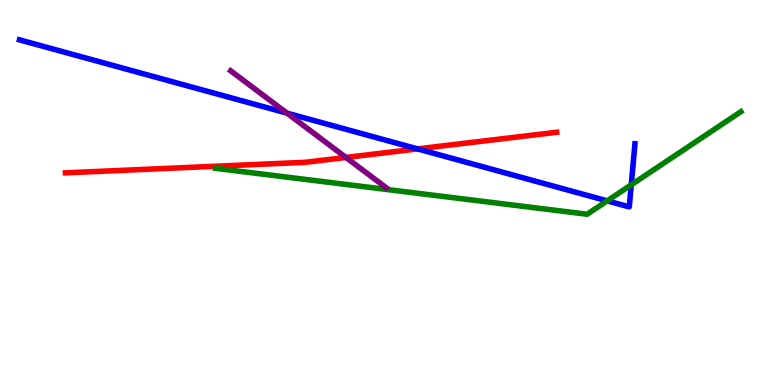[{'lines': ['blue', 'red'], 'intersections': [{'x': 5.39, 'y': 6.13}]}, {'lines': ['green', 'red'], 'intersections': []}, {'lines': ['purple', 'red'], 'intersections': [{'x': 4.46, 'y': 5.91}]}, {'lines': ['blue', 'green'], 'intersections': [{'x': 7.83, 'y': 4.78}, {'x': 8.15, 'y': 5.2}]}, {'lines': ['blue', 'purple'], 'intersections': [{'x': 3.7, 'y': 7.06}]}, {'lines': ['green', 'purple'], 'intersections': []}]